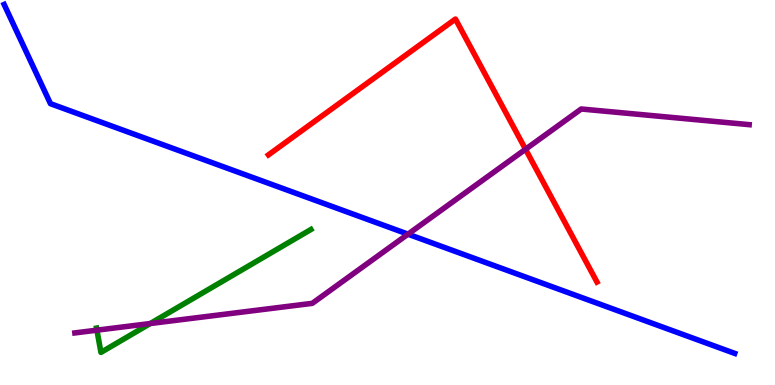[{'lines': ['blue', 'red'], 'intersections': []}, {'lines': ['green', 'red'], 'intersections': []}, {'lines': ['purple', 'red'], 'intersections': [{'x': 6.78, 'y': 6.12}]}, {'lines': ['blue', 'green'], 'intersections': []}, {'lines': ['blue', 'purple'], 'intersections': [{'x': 5.26, 'y': 3.92}]}, {'lines': ['green', 'purple'], 'intersections': [{'x': 1.25, 'y': 1.42}, {'x': 1.94, 'y': 1.6}]}]